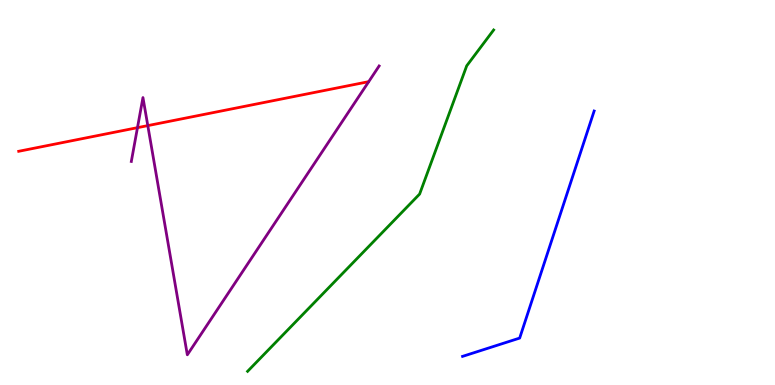[{'lines': ['blue', 'red'], 'intersections': []}, {'lines': ['green', 'red'], 'intersections': []}, {'lines': ['purple', 'red'], 'intersections': [{'x': 1.77, 'y': 6.68}, {'x': 1.91, 'y': 6.74}]}, {'lines': ['blue', 'green'], 'intersections': []}, {'lines': ['blue', 'purple'], 'intersections': []}, {'lines': ['green', 'purple'], 'intersections': []}]